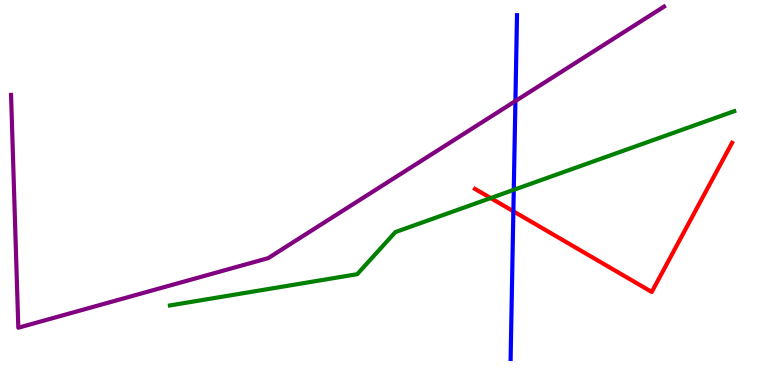[{'lines': ['blue', 'red'], 'intersections': [{'x': 6.62, 'y': 4.51}]}, {'lines': ['green', 'red'], 'intersections': [{'x': 6.33, 'y': 4.86}]}, {'lines': ['purple', 'red'], 'intersections': []}, {'lines': ['blue', 'green'], 'intersections': [{'x': 6.63, 'y': 5.07}]}, {'lines': ['blue', 'purple'], 'intersections': [{'x': 6.65, 'y': 7.38}]}, {'lines': ['green', 'purple'], 'intersections': []}]